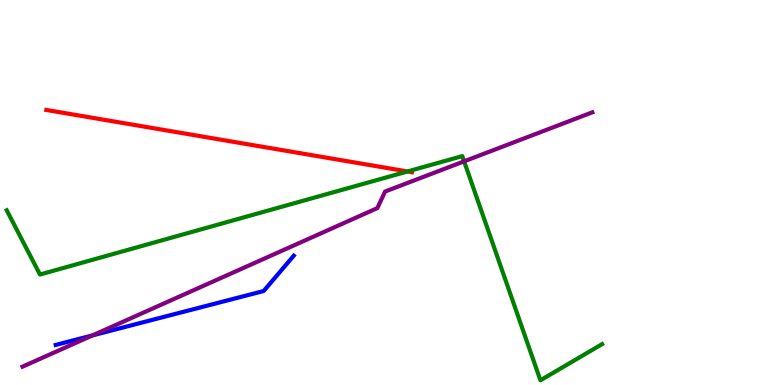[{'lines': ['blue', 'red'], 'intersections': []}, {'lines': ['green', 'red'], 'intersections': [{'x': 5.26, 'y': 5.55}]}, {'lines': ['purple', 'red'], 'intersections': []}, {'lines': ['blue', 'green'], 'intersections': []}, {'lines': ['blue', 'purple'], 'intersections': [{'x': 1.19, 'y': 1.29}]}, {'lines': ['green', 'purple'], 'intersections': [{'x': 5.99, 'y': 5.81}]}]